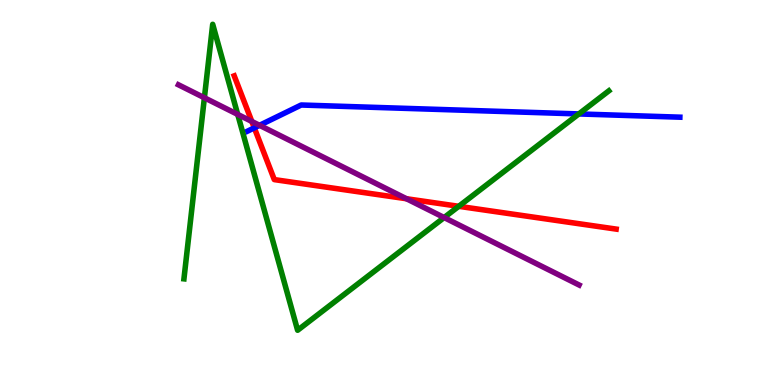[{'lines': ['blue', 'red'], 'intersections': [{'x': 3.28, 'y': 6.68}]}, {'lines': ['green', 'red'], 'intersections': [{'x': 5.92, 'y': 4.64}]}, {'lines': ['purple', 'red'], 'intersections': [{'x': 3.25, 'y': 6.84}, {'x': 5.25, 'y': 4.84}]}, {'lines': ['blue', 'green'], 'intersections': [{'x': 7.47, 'y': 7.04}]}, {'lines': ['blue', 'purple'], 'intersections': [{'x': 3.35, 'y': 6.75}]}, {'lines': ['green', 'purple'], 'intersections': [{'x': 2.64, 'y': 7.46}, {'x': 3.07, 'y': 7.03}, {'x': 5.73, 'y': 4.35}]}]